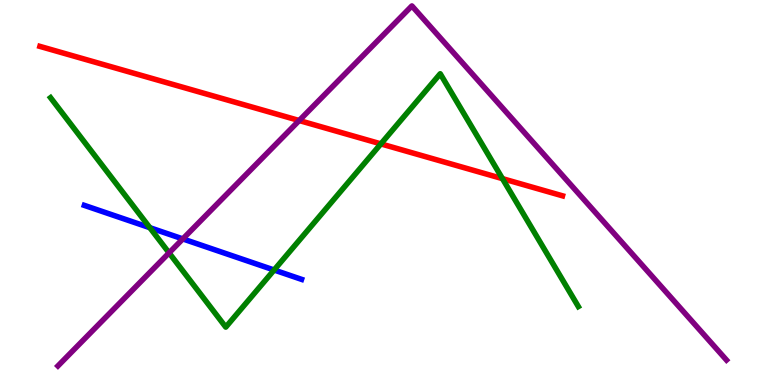[{'lines': ['blue', 'red'], 'intersections': []}, {'lines': ['green', 'red'], 'intersections': [{'x': 4.91, 'y': 6.26}, {'x': 6.48, 'y': 5.36}]}, {'lines': ['purple', 'red'], 'intersections': [{'x': 3.86, 'y': 6.87}]}, {'lines': ['blue', 'green'], 'intersections': [{'x': 1.93, 'y': 4.09}, {'x': 3.54, 'y': 2.99}]}, {'lines': ['blue', 'purple'], 'intersections': [{'x': 2.36, 'y': 3.79}]}, {'lines': ['green', 'purple'], 'intersections': [{'x': 2.18, 'y': 3.43}]}]